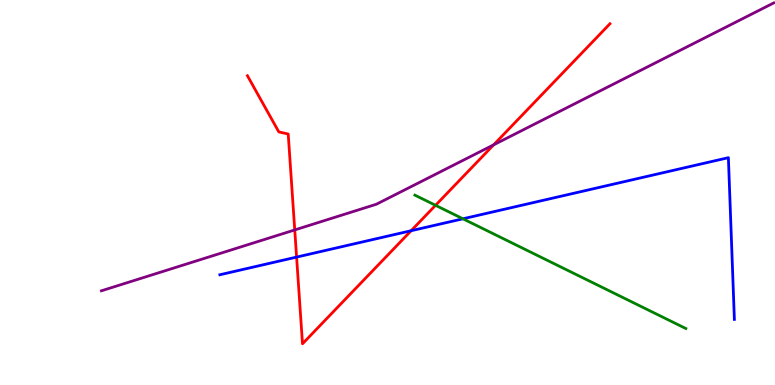[{'lines': ['blue', 'red'], 'intersections': [{'x': 3.83, 'y': 3.32}, {'x': 5.3, 'y': 4.01}]}, {'lines': ['green', 'red'], 'intersections': [{'x': 5.62, 'y': 4.67}]}, {'lines': ['purple', 'red'], 'intersections': [{'x': 3.8, 'y': 4.03}, {'x': 6.37, 'y': 6.24}]}, {'lines': ['blue', 'green'], 'intersections': [{'x': 5.97, 'y': 4.32}]}, {'lines': ['blue', 'purple'], 'intersections': []}, {'lines': ['green', 'purple'], 'intersections': []}]